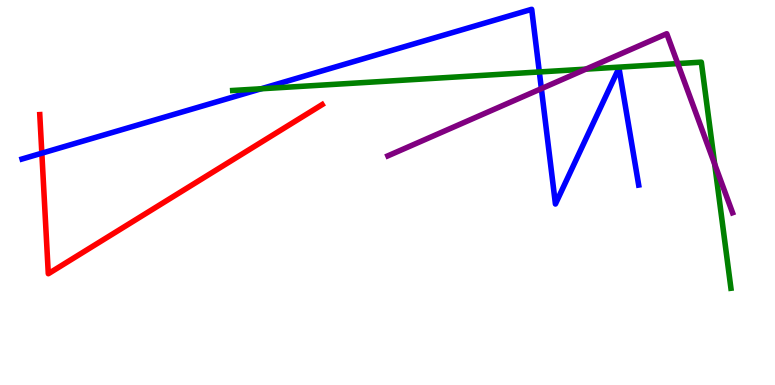[{'lines': ['blue', 'red'], 'intersections': [{'x': 0.54, 'y': 6.02}]}, {'lines': ['green', 'red'], 'intersections': []}, {'lines': ['purple', 'red'], 'intersections': []}, {'lines': ['blue', 'green'], 'intersections': [{'x': 3.37, 'y': 7.69}, {'x': 6.96, 'y': 8.13}]}, {'lines': ['blue', 'purple'], 'intersections': [{'x': 6.99, 'y': 7.7}]}, {'lines': ['green', 'purple'], 'intersections': [{'x': 7.56, 'y': 8.2}, {'x': 8.75, 'y': 8.35}, {'x': 9.22, 'y': 5.74}]}]